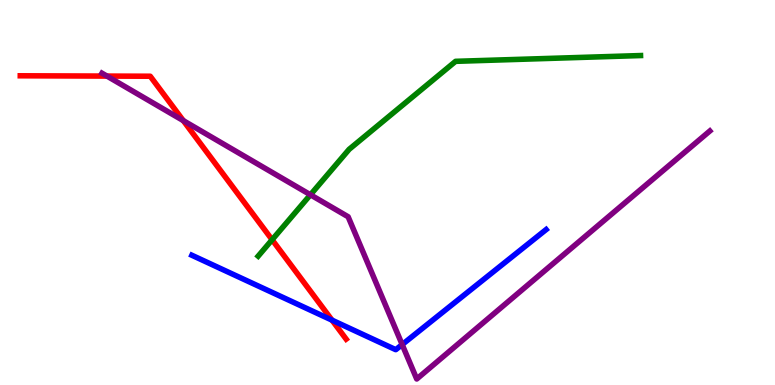[{'lines': ['blue', 'red'], 'intersections': [{'x': 4.28, 'y': 1.68}]}, {'lines': ['green', 'red'], 'intersections': [{'x': 3.51, 'y': 3.77}]}, {'lines': ['purple', 'red'], 'intersections': [{'x': 1.38, 'y': 8.02}, {'x': 2.37, 'y': 6.87}]}, {'lines': ['blue', 'green'], 'intersections': []}, {'lines': ['blue', 'purple'], 'intersections': [{'x': 5.19, 'y': 1.05}]}, {'lines': ['green', 'purple'], 'intersections': [{'x': 4.01, 'y': 4.94}]}]